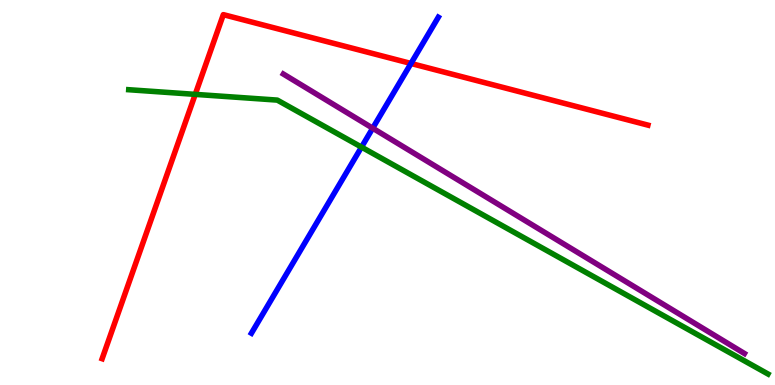[{'lines': ['blue', 'red'], 'intersections': [{'x': 5.3, 'y': 8.35}]}, {'lines': ['green', 'red'], 'intersections': [{'x': 2.52, 'y': 7.55}]}, {'lines': ['purple', 'red'], 'intersections': []}, {'lines': ['blue', 'green'], 'intersections': [{'x': 4.66, 'y': 6.18}]}, {'lines': ['blue', 'purple'], 'intersections': [{'x': 4.81, 'y': 6.67}]}, {'lines': ['green', 'purple'], 'intersections': []}]